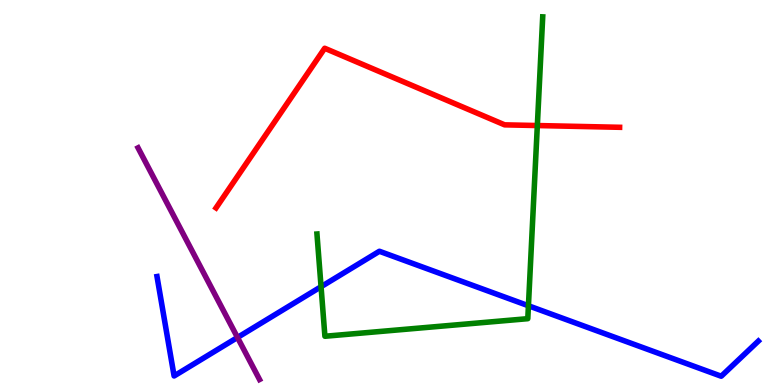[{'lines': ['blue', 'red'], 'intersections': []}, {'lines': ['green', 'red'], 'intersections': [{'x': 6.93, 'y': 6.74}]}, {'lines': ['purple', 'red'], 'intersections': []}, {'lines': ['blue', 'green'], 'intersections': [{'x': 4.14, 'y': 2.55}, {'x': 6.82, 'y': 2.06}]}, {'lines': ['blue', 'purple'], 'intersections': [{'x': 3.06, 'y': 1.23}]}, {'lines': ['green', 'purple'], 'intersections': []}]